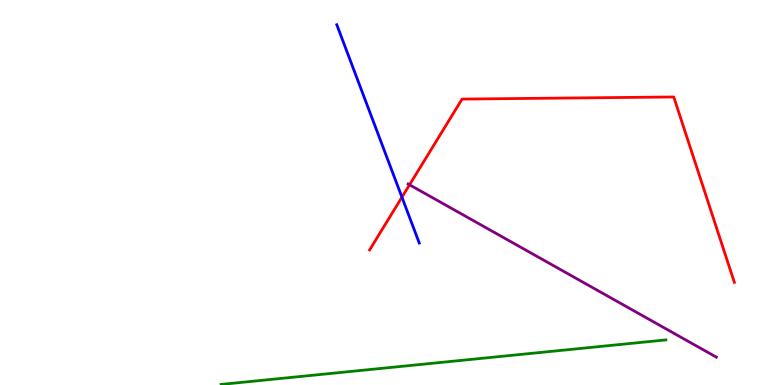[{'lines': ['blue', 'red'], 'intersections': [{'x': 5.19, 'y': 4.88}]}, {'lines': ['green', 'red'], 'intersections': []}, {'lines': ['purple', 'red'], 'intersections': [{'x': 5.28, 'y': 5.2}]}, {'lines': ['blue', 'green'], 'intersections': []}, {'lines': ['blue', 'purple'], 'intersections': []}, {'lines': ['green', 'purple'], 'intersections': []}]